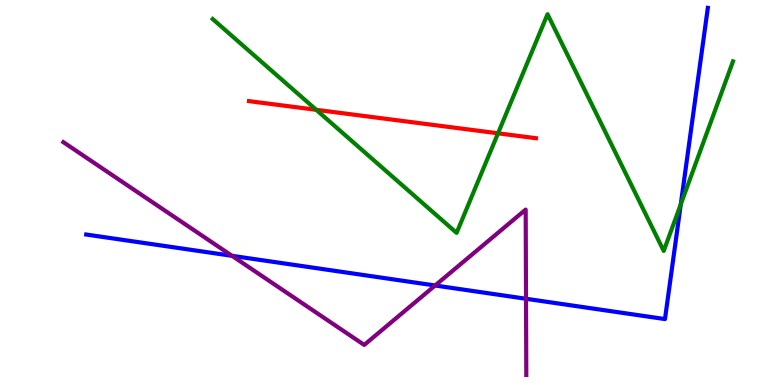[{'lines': ['blue', 'red'], 'intersections': []}, {'lines': ['green', 'red'], 'intersections': [{'x': 4.08, 'y': 7.15}, {'x': 6.43, 'y': 6.54}]}, {'lines': ['purple', 'red'], 'intersections': []}, {'lines': ['blue', 'green'], 'intersections': [{'x': 8.78, 'y': 4.69}]}, {'lines': ['blue', 'purple'], 'intersections': [{'x': 2.99, 'y': 3.36}, {'x': 5.61, 'y': 2.58}, {'x': 6.79, 'y': 2.24}]}, {'lines': ['green', 'purple'], 'intersections': []}]